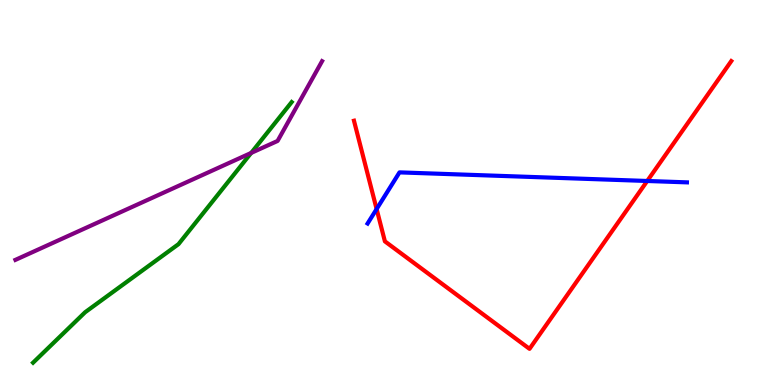[{'lines': ['blue', 'red'], 'intersections': [{'x': 4.86, 'y': 4.57}, {'x': 8.35, 'y': 5.3}]}, {'lines': ['green', 'red'], 'intersections': []}, {'lines': ['purple', 'red'], 'intersections': []}, {'lines': ['blue', 'green'], 'intersections': []}, {'lines': ['blue', 'purple'], 'intersections': []}, {'lines': ['green', 'purple'], 'intersections': [{'x': 3.24, 'y': 6.03}]}]